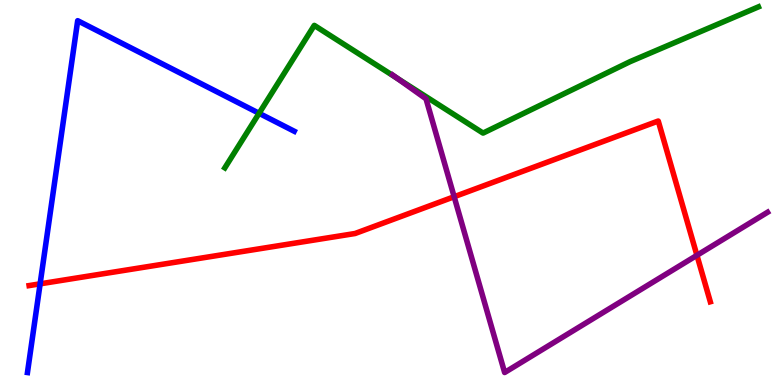[{'lines': ['blue', 'red'], 'intersections': [{'x': 0.518, 'y': 2.63}]}, {'lines': ['green', 'red'], 'intersections': []}, {'lines': ['purple', 'red'], 'intersections': [{'x': 5.86, 'y': 4.89}, {'x': 8.99, 'y': 3.37}]}, {'lines': ['blue', 'green'], 'intersections': [{'x': 3.34, 'y': 7.06}]}, {'lines': ['blue', 'purple'], 'intersections': []}, {'lines': ['green', 'purple'], 'intersections': [{'x': 5.13, 'y': 7.97}]}]